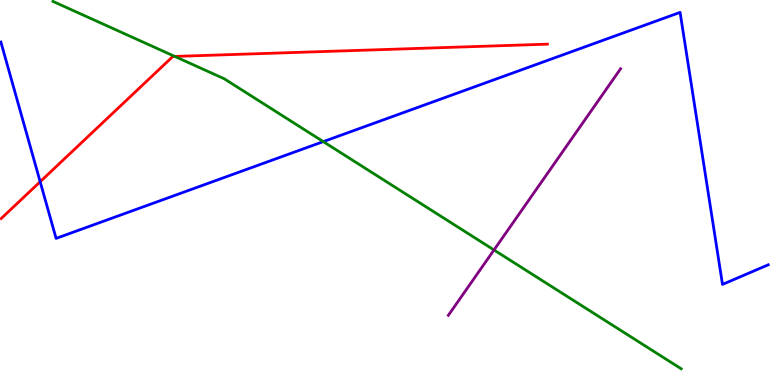[{'lines': ['blue', 'red'], 'intersections': [{'x': 0.518, 'y': 5.28}]}, {'lines': ['green', 'red'], 'intersections': [{'x': 2.26, 'y': 8.53}]}, {'lines': ['purple', 'red'], 'intersections': []}, {'lines': ['blue', 'green'], 'intersections': [{'x': 4.17, 'y': 6.32}]}, {'lines': ['blue', 'purple'], 'intersections': []}, {'lines': ['green', 'purple'], 'intersections': [{'x': 6.37, 'y': 3.51}]}]